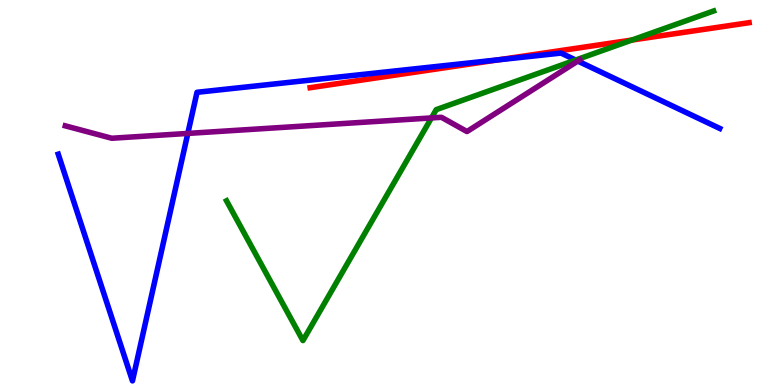[{'lines': ['blue', 'red'], 'intersections': [{'x': 6.43, 'y': 8.45}]}, {'lines': ['green', 'red'], 'intersections': [{'x': 8.15, 'y': 8.96}]}, {'lines': ['purple', 'red'], 'intersections': []}, {'lines': ['blue', 'green'], 'intersections': [{'x': 7.43, 'y': 8.44}]}, {'lines': ['blue', 'purple'], 'intersections': [{'x': 2.42, 'y': 6.53}, {'x': 7.46, 'y': 8.41}]}, {'lines': ['green', 'purple'], 'intersections': [{'x': 5.57, 'y': 6.94}]}]